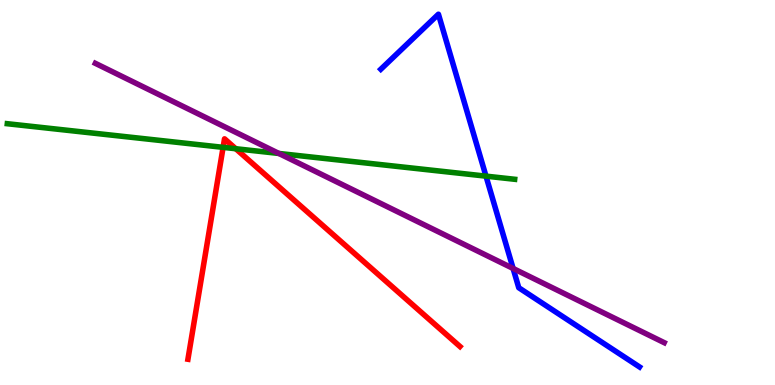[{'lines': ['blue', 'red'], 'intersections': []}, {'lines': ['green', 'red'], 'intersections': [{'x': 2.88, 'y': 6.17}, {'x': 3.04, 'y': 6.14}]}, {'lines': ['purple', 'red'], 'intersections': []}, {'lines': ['blue', 'green'], 'intersections': [{'x': 6.27, 'y': 5.42}]}, {'lines': ['blue', 'purple'], 'intersections': [{'x': 6.62, 'y': 3.03}]}, {'lines': ['green', 'purple'], 'intersections': [{'x': 3.6, 'y': 6.01}]}]